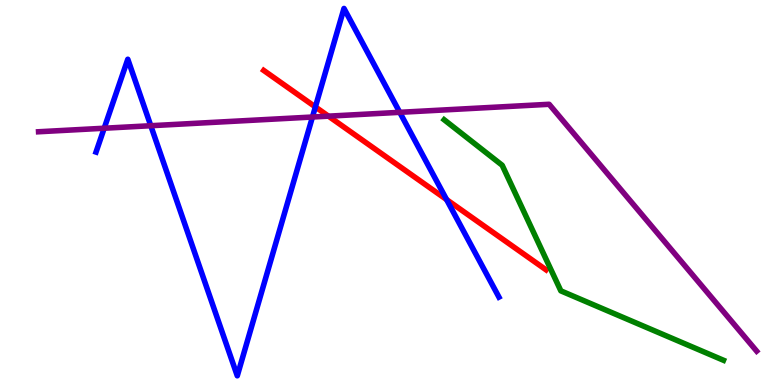[{'lines': ['blue', 'red'], 'intersections': [{'x': 4.07, 'y': 7.22}, {'x': 5.76, 'y': 4.82}]}, {'lines': ['green', 'red'], 'intersections': []}, {'lines': ['purple', 'red'], 'intersections': [{'x': 4.24, 'y': 6.98}]}, {'lines': ['blue', 'green'], 'intersections': []}, {'lines': ['blue', 'purple'], 'intersections': [{'x': 1.34, 'y': 6.67}, {'x': 1.95, 'y': 6.73}, {'x': 4.03, 'y': 6.96}, {'x': 5.16, 'y': 7.08}]}, {'lines': ['green', 'purple'], 'intersections': []}]